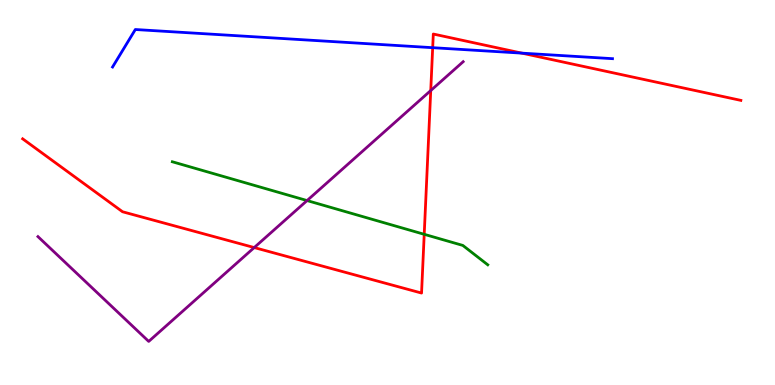[{'lines': ['blue', 'red'], 'intersections': [{'x': 5.58, 'y': 8.76}, {'x': 6.73, 'y': 8.62}]}, {'lines': ['green', 'red'], 'intersections': [{'x': 5.47, 'y': 3.91}]}, {'lines': ['purple', 'red'], 'intersections': [{'x': 3.28, 'y': 3.57}, {'x': 5.56, 'y': 7.65}]}, {'lines': ['blue', 'green'], 'intersections': []}, {'lines': ['blue', 'purple'], 'intersections': []}, {'lines': ['green', 'purple'], 'intersections': [{'x': 3.96, 'y': 4.79}]}]